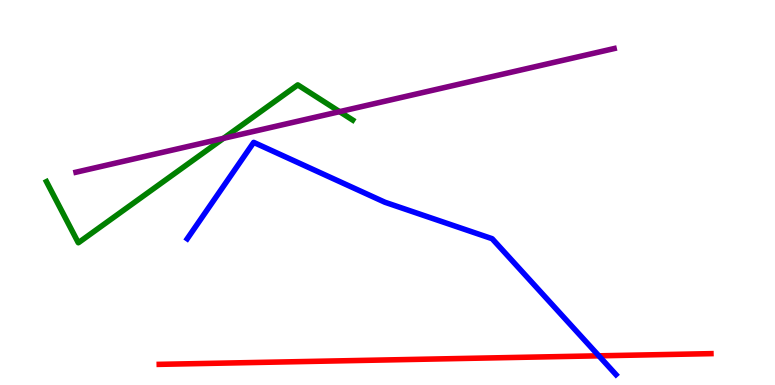[{'lines': ['blue', 'red'], 'intersections': [{'x': 7.73, 'y': 0.758}]}, {'lines': ['green', 'red'], 'intersections': []}, {'lines': ['purple', 'red'], 'intersections': []}, {'lines': ['blue', 'green'], 'intersections': []}, {'lines': ['blue', 'purple'], 'intersections': []}, {'lines': ['green', 'purple'], 'intersections': [{'x': 2.88, 'y': 6.41}, {'x': 4.38, 'y': 7.1}]}]